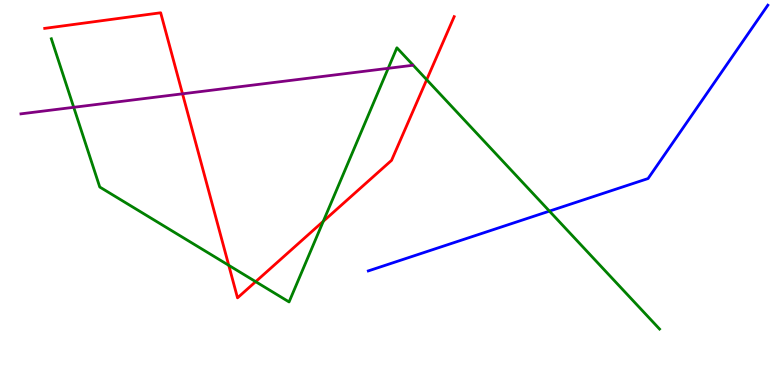[{'lines': ['blue', 'red'], 'intersections': []}, {'lines': ['green', 'red'], 'intersections': [{'x': 2.95, 'y': 3.11}, {'x': 3.3, 'y': 2.68}, {'x': 4.17, 'y': 4.25}, {'x': 5.51, 'y': 7.93}]}, {'lines': ['purple', 'red'], 'intersections': [{'x': 2.36, 'y': 7.56}]}, {'lines': ['blue', 'green'], 'intersections': [{'x': 7.09, 'y': 4.52}]}, {'lines': ['blue', 'purple'], 'intersections': []}, {'lines': ['green', 'purple'], 'intersections': [{'x': 0.951, 'y': 7.21}, {'x': 5.01, 'y': 8.23}]}]